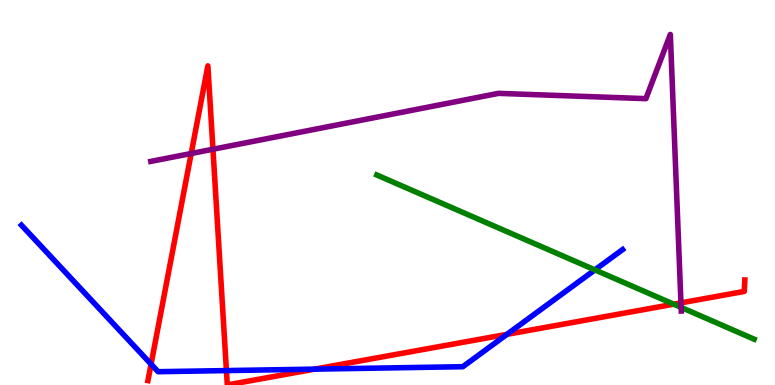[{'lines': ['blue', 'red'], 'intersections': [{'x': 1.95, 'y': 0.541}, {'x': 2.92, 'y': 0.374}, {'x': 4.06, 'y': 0.412}, {'x': 6.54, 'y': 1.32}]}, {'lines': ['green', 'red'], 'intersections': [{'x': 8.69, 'y': 2.1}]}, {'lines': ['purple', 'red'], 'intersections': [{'x': 2.47, 'y': 6.01}, {'x': 2.75, 'y': 6.12}, {'x': 8.79, 'y': 2.13}]}, {'lines': ['blue', 'green'], 'intersections': [{'x': 7.68, 'y': 2.99}]}, {'lines': ['blue', 'purple'], 'intersections': []}, {'lines': ['green', 'purple'], 'intersections': [{'x': 8.79, 'y': 2.02}]}]